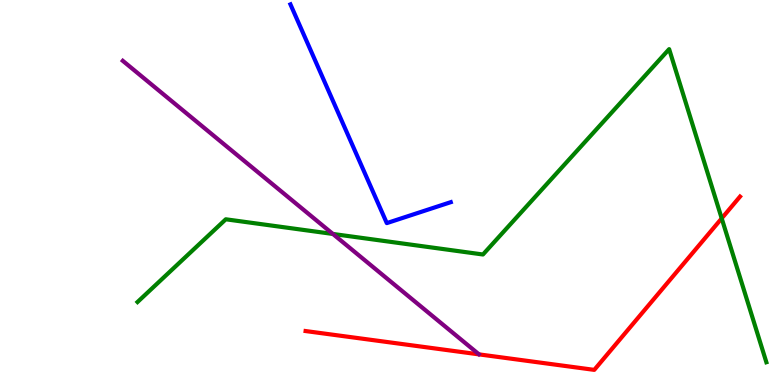[{'lines': ['blue', 'red'], 'intersections': []}, {'lines': ['green', 'red'], 'intersections': [{'x': 9.31, 'y': 4.33}]}, {'lines': ['purple', 'red'], 'intersections': []}, {'lines': ['blue', 'green'], 'intersections': []}, {'lines': ['blue', 'purple'], 'intersections': []}, {'lines': ['green', 'purple'], 'intersections': [{'x': 4.3, 'y': 3.92}]}]